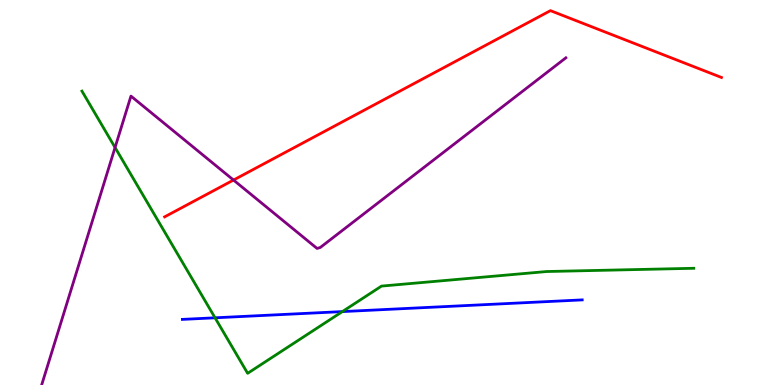[{'lines': ['blue', 'red'], 'intersections': []}, {'lines': ['green', 'red'], 'intersections': []}, {'lines': ['purple', 'red'], 'intersections': [{'x': 3.01, 'y': 5.32}]}, {'lines': ['blue', 'green'], 'intersections': [{'x': 2.77, 'y': 1.75}, {'x': 4.42, 'y': 1.91}]}, {'lines': ['blue', 'purple'], 'intersections': []}, {'lines': ['green', 'purple'], 'intersections': [{'x': 1.48, 'y': 6.17}]}]